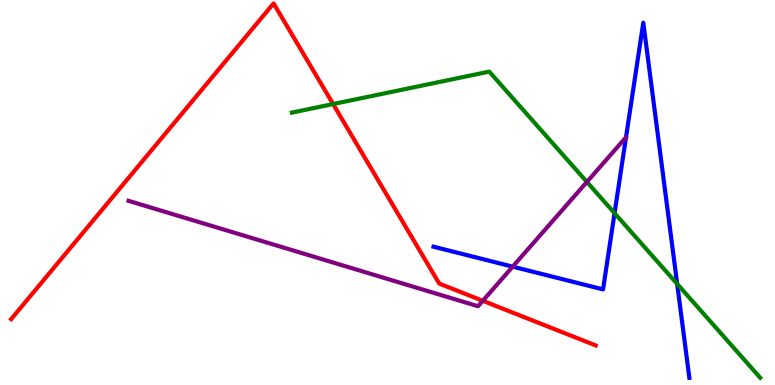[{'lines': ['blue', 'red'], 'intersections': []}, {'lines': ['green', 'red'], 'intersections': [{'x': 4.3, 'y': 7.3}]}, {'lines': ['purple', 'red'], 'intersections': [{'x': 6.23, 'y': 2.19}]}, {'lines': ['blue', 'green'], 'intersections': [{'x': 7.93, 'y': 4.46}, {'x': 8.74, 'y': 2.63}]}, {'lines': ['blue', 'purple'], 'intersections': [{'x': 6.62, 'y': 3.07}]}, {'lines': ['green', 'purple'], 'intersections': [{'x': 7.57, 'y': 5.27}]}]